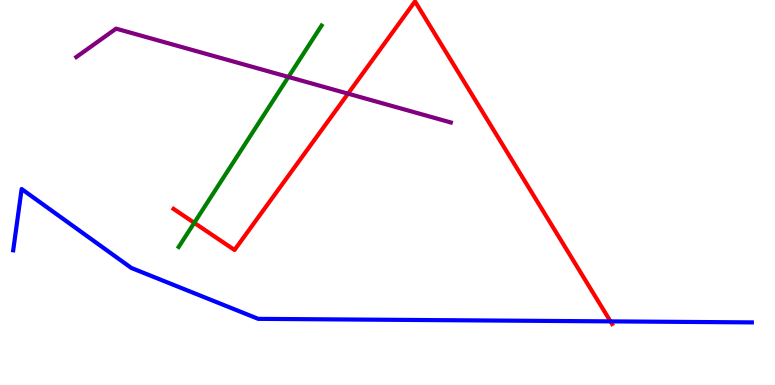[{'lines': ['blue', 'red'], 'intersections': [{'x': 7.88, 'y': 1.65}]}, {'lines': ['green', 'red'], 'intersections': [{'x': 2.51, 'y': 4.21}]}, {'lines': ['purple', 'red'], 'intersections': [{'x': 4.49, 'y': 7.57}]}, {'lines': ['blue', 'green'], 'intersections': []}, {'lines': ['blue', 'purple'], 'intersections': []}, {'lines': ['green', 'purple'], 'intersections': [{'x': 3.72, 'y': 8.0}]}]